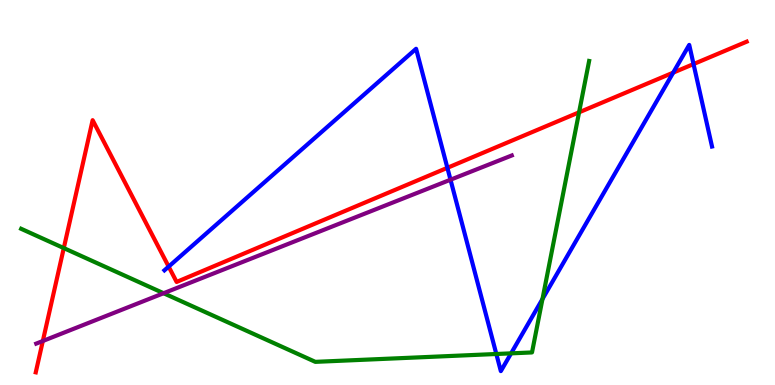[{'lines': ['blue', 'red'], 'intersections': [{'x': 2.18, 'y': 3.08}, {'x': 5.77, 'y': 5.64}, {'x': 8.69, 'y': 8.11}, {'x': 8.95, 'y': 8.34}]}, {'lines': ['green', 'red'], 'intersections': [{'x': 0.823, 'y': 3.56}, {'x': 7.47, 'y': 7.08}]}, {'lines': ['purple', 'red'], 'intersections': [{'x': 0.553, 'y': 1.14}]}, {'lines': ['blue', 'green'], 'intersections': [{'x': 6.4, 'y': 0.805}, {'x': 6.59, 'y': 0.822}, {'x': 7.0, 'y': 2.23}]}, {'lines': ['blue', 'purple'], 'intersections': [{'x': 5.81, 'y': 5.33}]}, {'lines': ['green', 'purple'], 'intersections': [{'x': 2.11, 'y': 2.38}]}]